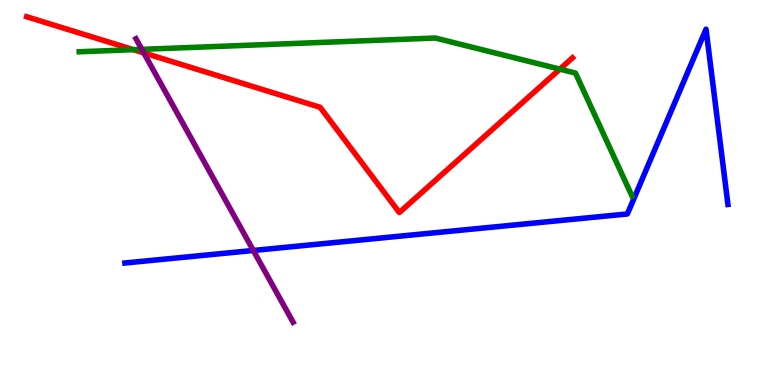[{'lines': ['blue', 'red'], 'intersections': []}, {'lines': ['green', 'red'], 'intersections': [{'x': 1.72, 'y': 8.71}, {'x': 7.22, 'y': 8.2}]}, {'lines': ['purple', 'red'], 'intersections': [{'x': 1.86, 'y': 8.63}]}, {'lines': ['blue', 'green'], 'intersections': []}, {'lines': ['blue', 'purple'], 'intersections': [{'x': 3.27, 'y': 3.49}]}, {'lines': ['green', 'purple'], 'intersections': [{'x': 1.83, 'y': 8.72}]}]